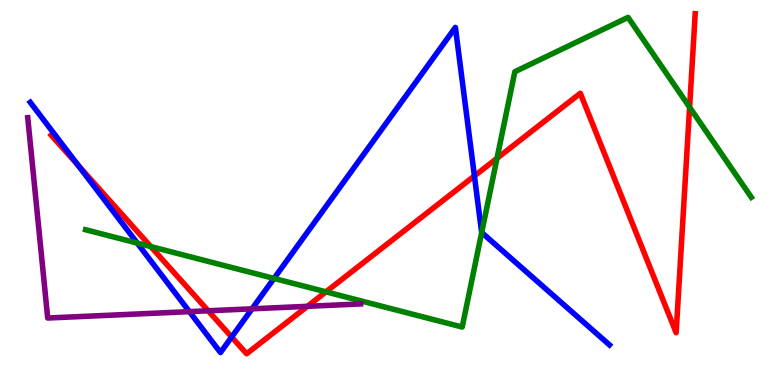[{'lines': ['blue', 'red'], 'intersections': [{'x': 1.01, 'y': 5.7}, {'x': 2.99, 'y': 1.25}, {'x': 6.12, 'y': 5.43}]}, {'lines': ['green', 'red'], 'intersections': [{'x': 1.95, 'y': 3.6}, {'x': 4.21, 'y': 2.42}, {'x': 6.41, 'y': 5.89}, {'x': 8.9, 'y': 7.21}]}, {'lines': ['purple', 'red'], 'intersections': [{'x': 2.69, 'y': 1.93}, {'x': 3.97, 'y': 2.04}]}, {'lines': ['blue', 'green'], 'intersections': [{'x': 1.77, 'y': 3.69}, {'x': 3.54, 'y': 2.77}, {'x': 6.22, 'y': 3.96}]}, {'lines': ['blue', 'purple'], 'intersections': [{'x': 2.44, 'y': 1.91}, {'x': 3.25, 'y': 1.98}]}, {'lines': ['green', 'purple'], 'intersections': []}]